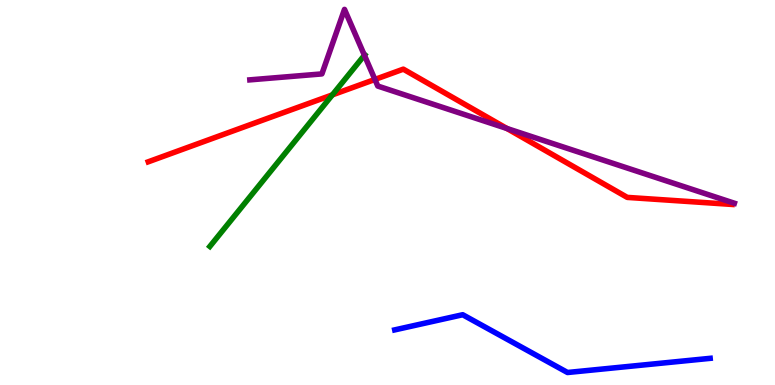[{'lines': ['blue', 'red'], 'intersections': []}, {'lines': ['green', 'red'], 'intersections': [{'x': 4.29, 'y': 7.54}]}, {'lines': ['purple', 'red'], 'intersections': [{'x': 4.84, 'y': 7.94}, {'x': 6.54, 'y': 6.66}]}, {'lines': ['blue', 'green'], 'intersections': []}, {'lines': ['blue', 'purple'], 'intersections': []}, {'lines': ['green', 'purple'], 'intersections': [{'x': 4.7, 'y': 8.57}]}]